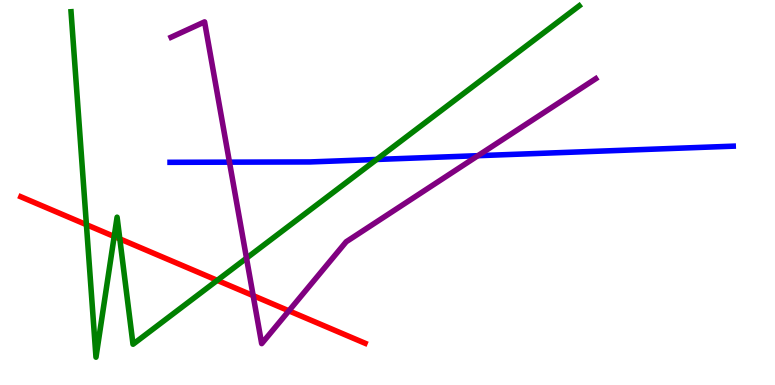[{'lines': ['blue', 'red'], 'intersections': []}, {'lines': ['green', 'red'], 'intersections': [{'x': 1.11, 'y': 4.16}, {'x': 1.47, 'y': 3.86}, {'x': 1.55, 'y': 3.8}, {'x': 2.8, 'y': 2.72}]}, {'lines': ['purple', 'red'], 'intersections': [{'x': 3.27, 'y': 2.32}, {'x': 3.73, 'y': 1.93}]}, {'lines': ['blue', 'green'], 'intersections': [{'x': 4.86, 'y': 5.86}]}, {'lines': ['blue', 'purple'], 'intersections': [{'x': 2.96, 'y': 5.79}, {'x': 6.17, 'y': 5.96}]}, {'lines': ['green', 'purple'], 'intersections': [{'x': 3.18, 'y': 3.29}]}]